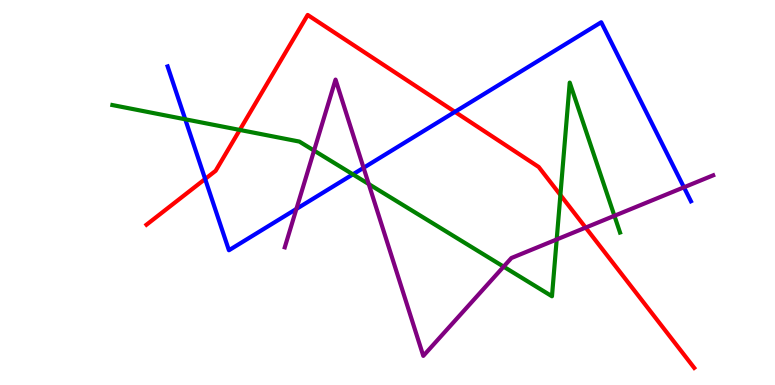[{'lines': ['blue', 'red'], 'intersections': [{'x': 2.65, 'y': 5.35}, {'x': 5.87, 'y': 7.09}]}, {'lines': ['green', 'red'], 'intersections': [{'x': 3.09, 'y': 6.63}, {'x': 7.23, 'y': 4.94}]}, {'lines': ['purple', 'red'], 'intersections': [{'x': 7.56, 'y': 4.09}]}, {'lines': ['blue', 'green'], 'intersections': [{'x': 2.39, 'y': 6.9}, {'x': 4.55, 'y': 5.47}]}, {'lines': ['blue', 'purple'], 'intersections': [{'x': 3.82, 'y': 4.57}, {'x': 4.69, 'y': 5.64}, {'x': 8.83, 'y': 5.14}]}, {'lines': ['green', 'purple'], 'intersections': [{'x': 4.05, 'y': 6.09}, {'x': 4.76, 'y': 5.22}, {'x': 6.5, 'y': 3.07}, {'x': 7.18, 'y': 3.78}, {'x': 7.93, 'y': 4.39}]}]